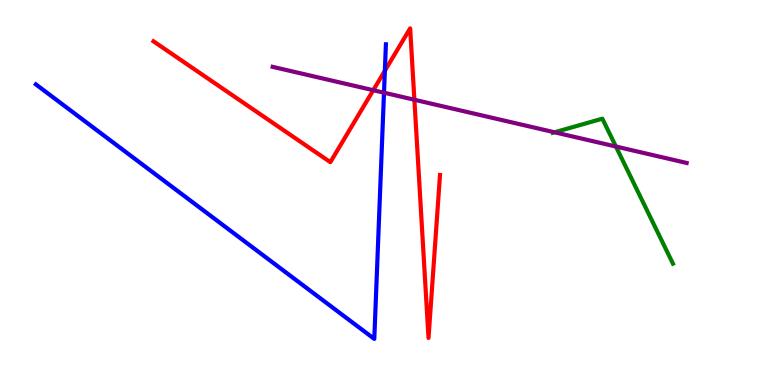[{'lines': ['blue', 'red'], 'intersections': [{'x': 4.97, 'y': 8.16}]}, {'lines': ['green', 'red'], 'intersections': []}, {'lines': ['purple', 'red'], 'intersections': [{'x': 4.82, 'y': 7.66}, {'x': 5.35, 'y': 7.41}]}, {'lines': ['blue', 'green'], 'intersections': []}, {'lines': ['blue', 'purple'], 'intersections': [{'x': 4.95, 'y': 7.59}]}, {'lines': ['green', 'purple'], 'intersections': [{'x': 7.16, 'y': 6.56}, {'x': 7.95, 'y': 6.19}]}]